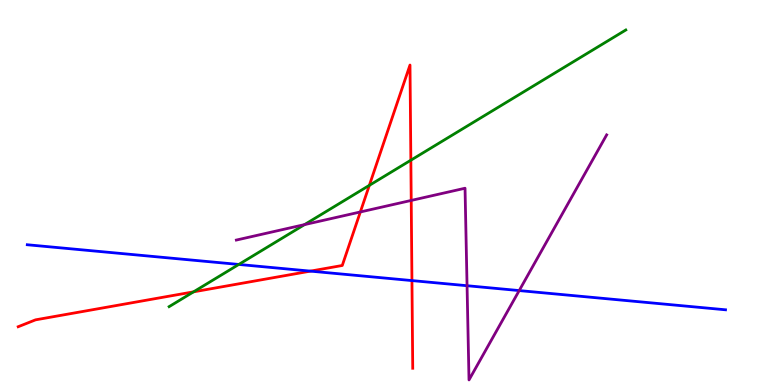[{'lines': ['blue', 'red'], 'intersections': [{'x': 4.01, 'y': 2.96}, {'x': 5.32, 'y': 2.71}]}, {'lines': ['green', 'red'], 'intersections': [{'x': 2.5, 'y': 2.42}, {'x': 4.77, 'y': 5.19}, {'x': 5.3, 'y': 5.84}]}, {'lines': ['purple', 'red'], 'intersections': [{'x': 4.65, 'y': 4.49}, {'x': 5.31, 'y': 4.79}]}, {'lines': ['blue', 'green'], 'intersections': [{'x': 3.08, 'y': 3.13}]}, {'lines': ['blue', 'purple'], 'intersections': [{'x': 6.03, 'y': 2.58}, {'x': 6.7, 'y': 2.45}]}, {'lines': ['green', 'purple'], 'intersections': [{'x': 3.93, 'y': 4.17}]}]